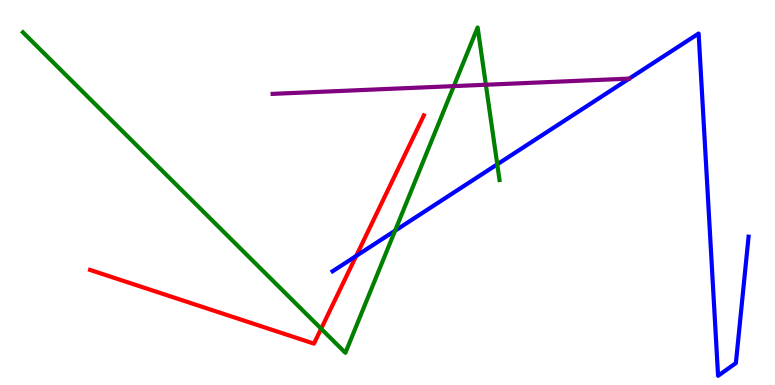[{'lines': ['blue', 'red'], 'intersections': [{'x': 4.6, 'y': 3.35}]}, {'lines': ['green', 'red'], 'intersections': [{'x': 4.14, 'y': 1.46}]}, {'lines': ['purple', 'red'], 'intersections': []}, {'lines': ['blue', 'green'], 'intersections': [{'x': 5.1, 'y': 4.01}, {'x': 6.42, 'y': 5.73}]}, {'lines': ['blue', 'purple'], 'intersections': []}, {'lines': ['green', 'purple'], 'intersections': [{'x': 5.86, 'y': 7.76}, {'x': 6.27, 'y': 7.8}]}]